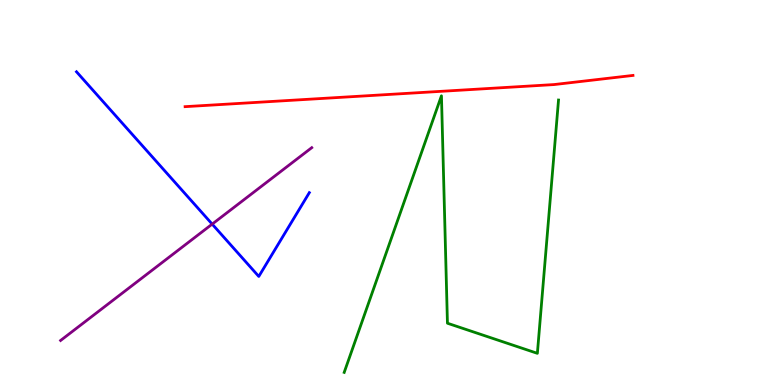[{'lines': ['blue', 'red'], 'intersections': []}, {'lines': ['green', 'red'], 'intersections': []}, {'lines': ['purple', 'red'], 'intersections': []}, {'lines': ['blue', 'green'], 'intersections': []}, {'lines': ['blue', 'purple'], 'intersections': [{'x': 2.74, 'y': 4.18}]}, {'lines': ['green', 'purple'], 'intersections': []}]